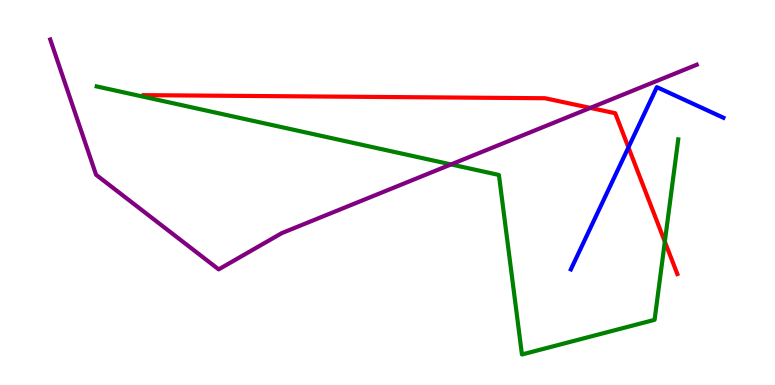[{'lines': ['blue', 'red'], 'intersections': [{'x': 8.11, 'y': 6.17}]}, {'lines': ['green', 'red'], 'intersections': [{'x': 8.58, 'y': 3.72}]}, {'lines': ['purple', 'red'], 'intersections': [{'x': 7.62, 'y': 7.2}]}, {'lines': ['blue', 'green'], 'intersections': []}, {'lines': ['blue', 'purple'], 'intersections': []}, {'lines': ['green', 'purple'], 'intersections': [{'x': 5.82, 'y': 5.73}]}]